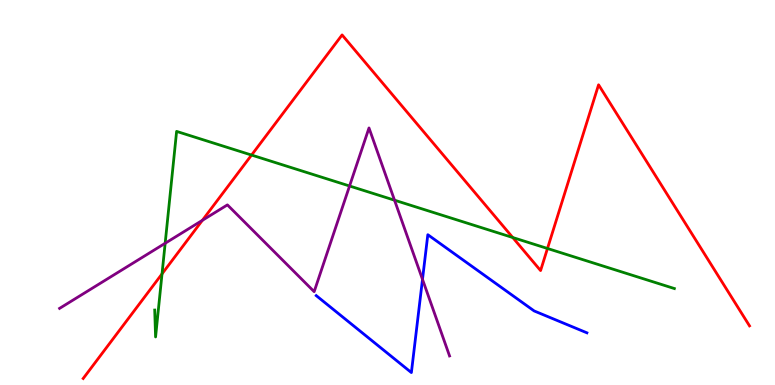[{'lines': ['blue', 'red'], 'intersections': []}, {'lines': ['green', 'red'], 'intersections': [{'x': 2.09, 'y': 2.89}, {'x': 3.25, 'y': 5.97}, {'x': 6.62, 'y': 3.83}, {'x': 7.06, 'y': 3.55}]}, {'lines': ['purple', 'red'], 'intersections': [{'x': 2.61, 'y': 4.28}]}, {'lines': ['blue', 'green'], 'intersections': []}, {'lines': ['blue', 'purple'], 'intersections': [{'x': 5.45, 'y': 2.74}]}, {'lines': ['green', 'purple'], 'intersections': [{'x': 2.13, 'y': 3.68}, {'x': 4.51, 'y': 5.17}, {'x': 5.09, 'y': 4.8}]}]